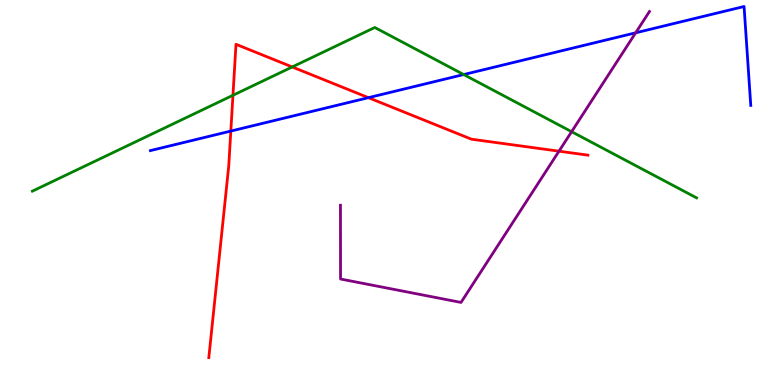[{'lines': ['blue', 'red'], 'intersections': [{'x': 2.98, 'y': 6.6}, {'x': 4.75, 'y': 7.46}]}, {'lines': ['green', 'red'], 'intersections': [{'x': 3.01, 'y': 7.53}, {'x': 3.77, 'y': 8.26}]}, {'lines': ['purple', 'red'], 'intersections': [{'x': 7.21, 'y': 6.07}]}, {'lines': ['blue', 'green'], 'intersections': [{'x': 5.98, 'y': 8.06}]}, {'lines': ['blue', 'purple'], 'intersections': [{'x': 8.2, 'y': 9.15}]}, {'lines': ['green', 'purple'], 'intersections': [{'x': 7.38, 'y': 6.58}]}]